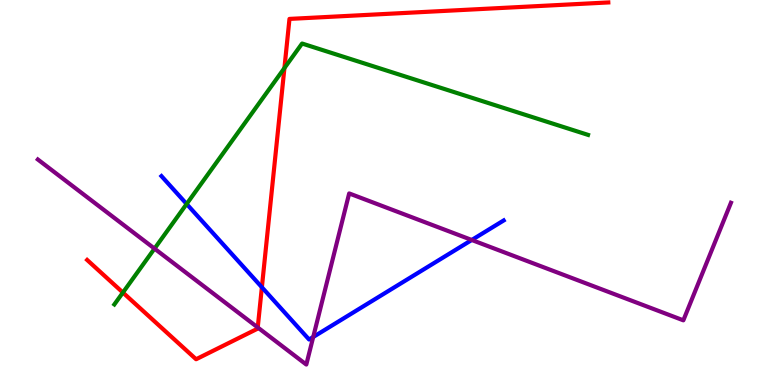[{'lines': ['blue', 'red'], 'intersections': [{'x': 3.38, 'y': 2.54}]}, {'lines': ['green', 'red'], 'intersections': [{'x': 1.59, 'y': 2.4}, {'x': 3.67, 'y': 8.23}]}, {'lines': ['purple', 'red'], 'intersections': [{'x': 3.33, 'y': 1.49}]}, {'lines': ['blue', 'green'], 'intersections': [{'x': 2.41, 'y': 4.7}]}, {'lines': ['blue', 'purple'], 'intersections': [{'x': 4.04, 'y': 1.25}, {'x': 6.09, 'y': 3.77}]}, {'lines': ['green', 'purple'], 'intersections': [{'x': 1.99, 'y': 3.54}]}]